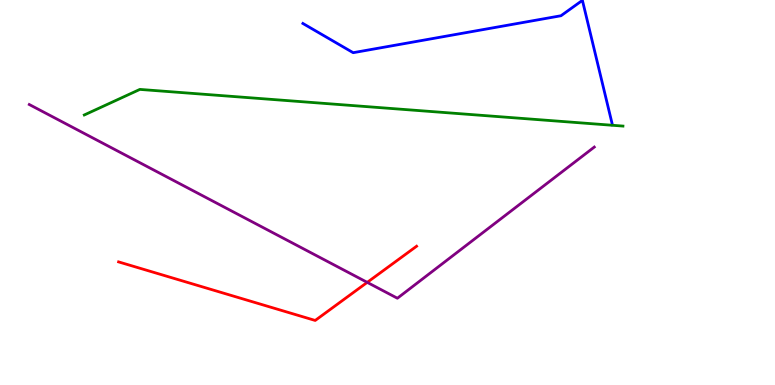[{'lines': ['blue', 'red'], 'intersections': []}, {'lines': ['green', 'red'], 'intersections': []}, {'lines': ['purple', 'red'], 'intersections': [{'x': 4.74, 'y': 2.67}]}, {'lines': ['blue', 'green'], 'intersections': []}, {'lines': ['blue', 'purple'], 'intersections': []}, {'lines': ['green', 'purple'], 'intersections': []}]